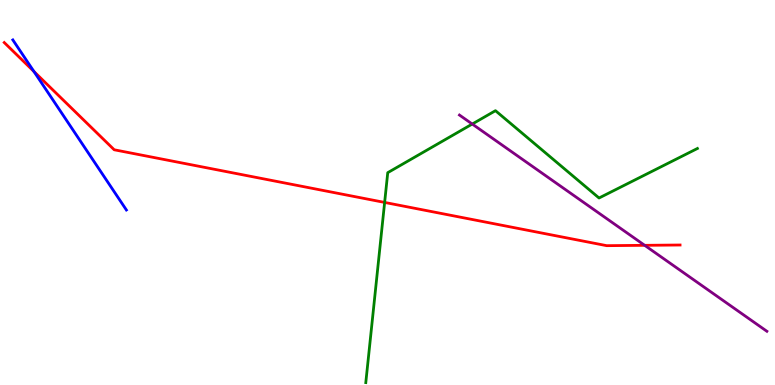[{'lines': ['blue', 'red'], 'intersections': [{'x': 0.438, 'y': 8.14}]}, {'lines': ['green', 'red'], 'intersections': [{'x': 4.96, 'y': 4.74}]}, {'lines': ['purple', 'red'], 'intersections': [{'x': 8.32, 'y': 3.63}]}, {'lines': ['blue', 'green'], 'intersections': []}, {'lines': ['blue', 'purple'], 'intersections': []}, {'lines': ['green', 'purple'], 'intersections': [{'x': 6.09, 'y': 6.78}]}]